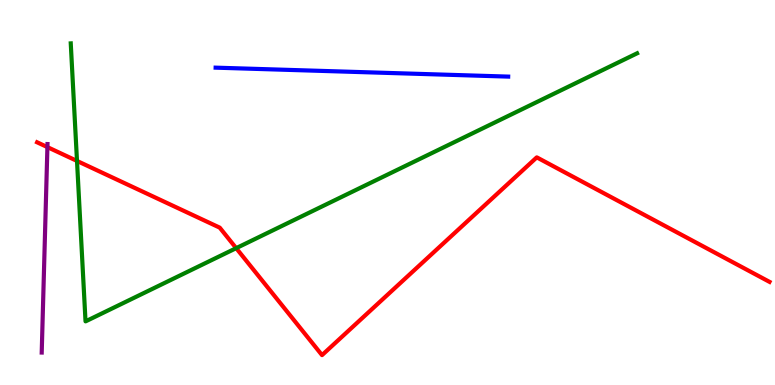[{'lines': ['blue', 'red'], 'intersections': []}, {'lines': ['green', 'red'], 'intersections': [{'x': 0.994, 'y': 5.82}, {'x': 3.05, 'y': 3.55}]}, {'lines': ['purple', 'red'], 'intersections': [{'x': 0.612, 'y': 6.18}]}, {'lines': ['blue', 'green'], 'intersections': []}, {'lines': ['blue', 'purple'], 'intersections': []}, {'lines': ['green', 'purple'], 'intersections': []}]